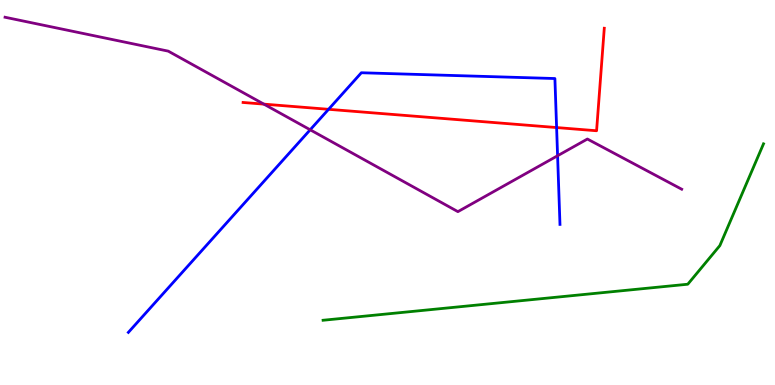[{'lines': ['blue', 'red'], 'intersections': [{'x': 4.24, 'y': 7.16}, {'x': 7.18, 'y': 6.69}]}, {'lines': ['green', 'red'], 'intersections': []}, {'lines': ['purple', 'red'], 'intersections': [{'x': 3.41, 'y': 7.3}]}, {'lines': ['blue', 'green'], 'intersections': []}, {'lines': ['blue', 'purple'], 'intersections': [{'x': 4.0, 'y': 6.63}, {'x': 7.19, 'y': 5.95}]}, {'lines': ['green', 'purple'], 'intersections': []}]